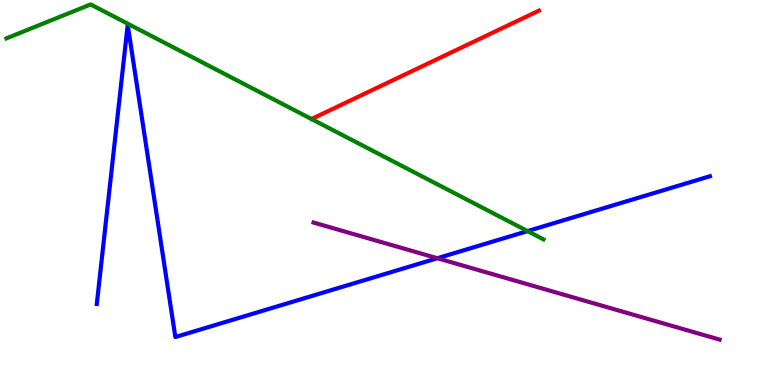[{'lines': ['blue', 'red'], 'intersections': []}, {'lines': ['green', 'red'], 'intersections': []}, {'lines': ['purple', 'red'], 'intersections': []}, {'lines': ['blue', 'green'], 'intersections': [{'x': 6.81, 'y': 4.0}]}, {'lines': ['blue', 'purple'], 'intersections': [{'x': 5.64, 'y': 3.29}]}, {'lines': ['green', 'purple'], 'intersections': []}]